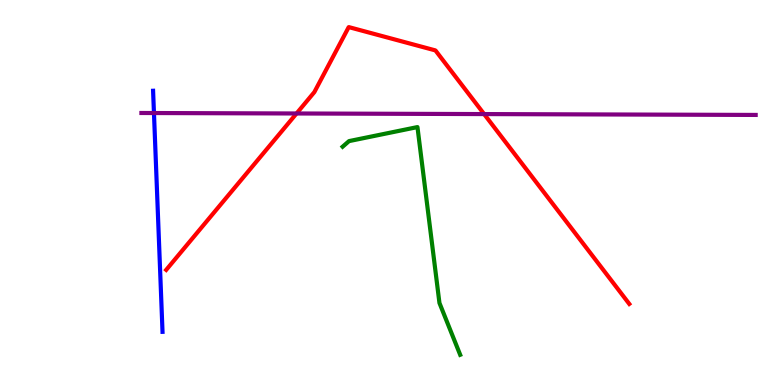[{'lines': ['blue', 'red'], 'intersections': []}, {'lines': ['green', 'red'], 'intersections': []}, {'lines': ['purple', 'red'], 'intersections': [{'x': 3.83, 'y': 7.05}, {'x': 6.25, 'y': 7.04}]}, {'lines': ['blue', 'green'], 'intersections': []}, {'lines': ['blue', 'purple'], 'intersections': [{'x': 1.99, 'y': 7.06}]}, {'lines': ['green', 'purple'], 'intersections': []}]